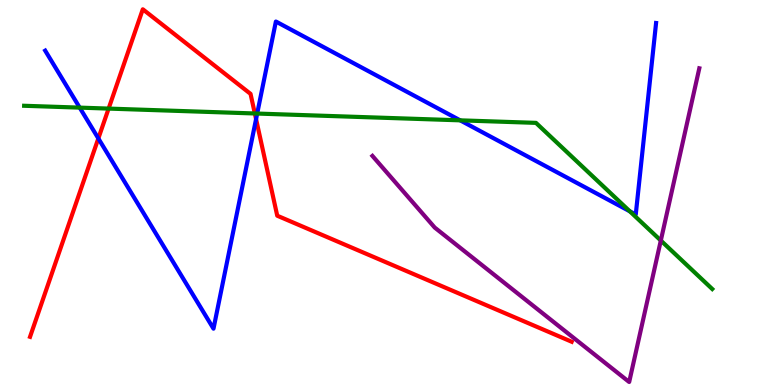[{'lines': ['blue', 'red'], 'intersections': [{'x': 1.27, 'y': 6.4}, {'x': 3.3, 'y': 6.91}]}, {'lines': ['green', 'red'], 'intersections': [{'x': 1.4, 'y': 7.18}, {'x': 3.29, 'y': 7.05}]}, {'lines': ['purple', 'red'], 'intersections': []}, {'lines': ['blue', 'green'], 'intersections': [{'x': 1.03, 'y': 7.2}, {'x': 3.32, 'y': 7.05}, {'x': 5.94, 'y': 6.87}, {'x': 8.13, 'y': 4.51}]}, {'lines': ['blue', 'purple'], 'intersections': []}, {'lines': ['green', 'purple'], 'intersections': [{'x': 8.53, 'y': 3.75}]}]